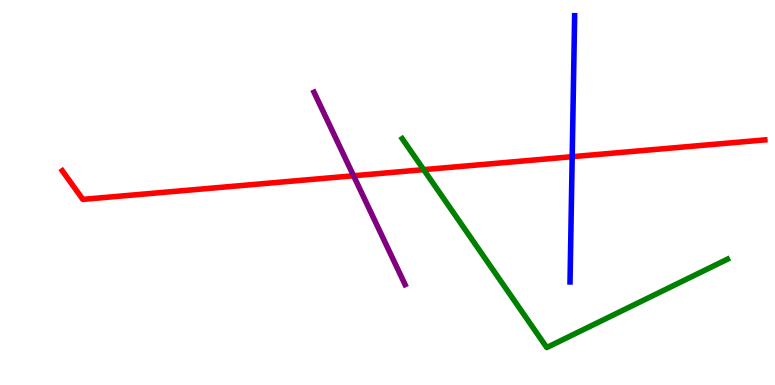[{'lines': ['blue', 'red'], 'intersections': [{'x': 7.38, 'y': 5.93}]}, {'lines': ['green', 'red'], 'intersections': [{'x': 5.47, 'y': 5.59}]}, {'lines': ['purple', 'red'], 'intersections': [{'x': 4.56, 'y': 5.43}]}, {'lines': ['blue', 'green'], 'intersections': []}, {'lines': ['blue', 'purple'], 'intersections': []}, {'lines': ['green', 'purple'], 'intersections': []}]